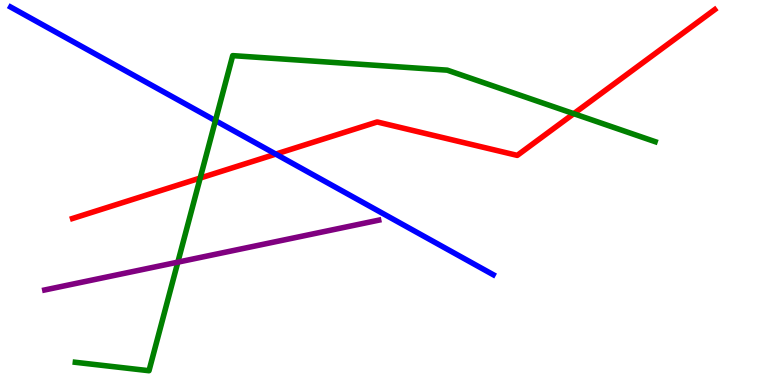[{'lines': ['blue', 'red'], 'intersections': [{'x': 3.56, 'y': 6.0}]}, {'lines': ['green', 'red'], 'intersections': [{'x': 2.58, 'y': 5.38}, {'x': 7.4, 'y': 7.05}]}, {'lines': ['purple', 'red'], 'intersections': []}, {'lines': ['blue', 'green'], 'intersections': [{'x': 2.78, 'y': 6.87}]}, {'lines': ['blue', 'purple'], 'intersections': []}, {'lines': ['green', 'purple'], 'intersections': [{'x': 2.29, 'y': 3.19}]}]